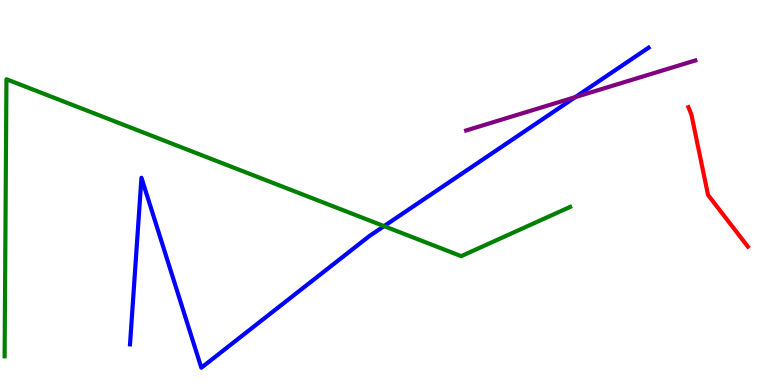[{'lines': ['blue', 'red'], 'intersections': []}, {'lines': ['green', 'red'], 'intersections': []}, {'lines': ['purple', 'red'], 'intersections': []}, {'lines': ['blue', 'green'], 'intersections': [{'x': 4.96, 'y': 4.13}]}, {'lines': ['blue', 'purple'], 'intersections': [{'x': 7.42, 'y': 7.48}]}, {'lines': ['green', 'purple'], 'intersections': []}]